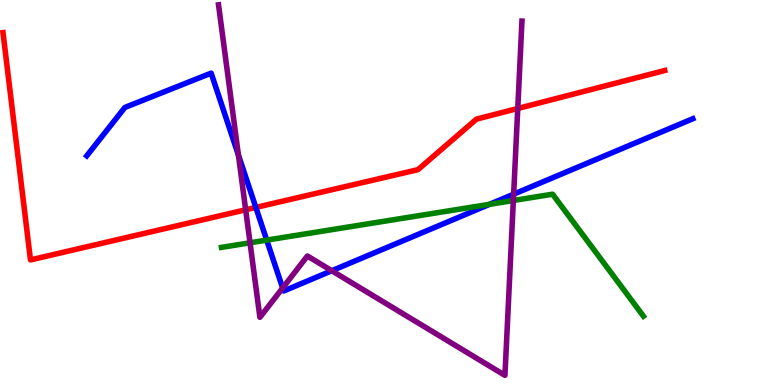[{'lines': ['blue', 'red'], 'intersections': [{'x': 3.3, 'y': 4.61}]}, {'lines': ['green', 'red'], 'intersections': []}, {'lines': ['purple', 'red'], 'intersections': [{'x': 3.17, 'y': 4.55}, {'x': 6.68, 'y': 7.18}]}, {'lines': ['blue', 'green'], 'intersections': [{'x': 3.44, 'y': 3.76}, {'x': 6.32, 'y': 4.69}]}, {'lines': ['blue', 'purple'], 'intersections': [{'x': 3.08, 'y': 5.97}, {'x': 3.65, 'y': 2.52}, {'x': 4.28, 'y': 2.97}, {'x': 6.63, 'y': 4.96}]}, {'lines': ['green', 'purple'], 'intersections': [{'x': 3.23, 'y': 3.69}, {'x': 6.62, 'y': 4.79}]}]